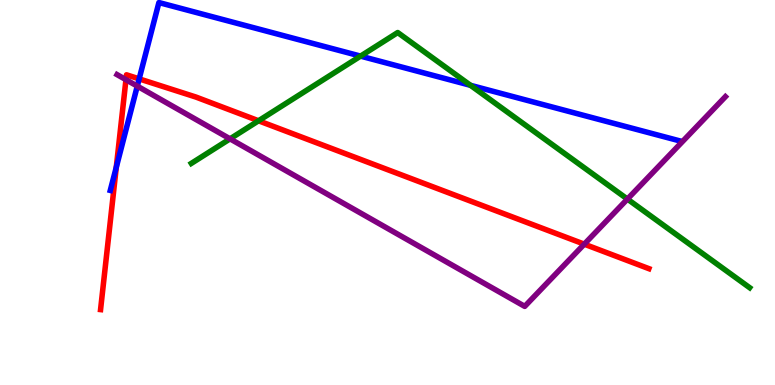[{'lines': ['blue', 'red'], 'intersections': [{'x': 1.5, 'y': 5.66}, {'x': 1.8, 'y': 7.95}]}, {'lines': ['green', 'red'], 'intersections': [{'x': 3.34, 'y': 6.86}]}, {'lines': ['purple', 'red'], 'intersections': [{'x': 1.63, 'y': 7.93}, {'x': 7.54, 'y': 3.66}]}, {'lines': ['blue', 'green'], 'intersections': [{'x': 4.65, 'y': 8.54}, {'x': 6.07, 'y': 7.78}]}, {'lines': ['blue', 'purple'], 'intersections': [{'x': 1.77, 'y': 7.76}]}, {'lines': ['green', 'purple'], 'intersections': [{'x': 2.97, 'y': 6.39}, {'x': 8.1, 'y': 4.83}]}]